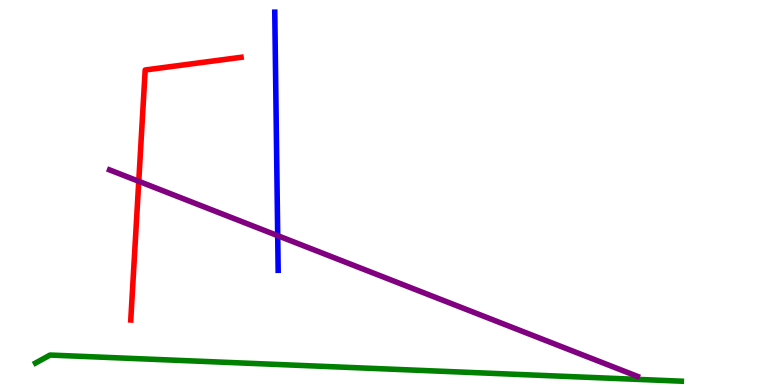[{'lines': ['blue', 'red'], 'intersections': []}, {'lines': ['green', 'red'], 'intersections': []}, {'lines': ['purple', 'red'], 'intersections': [{'x': 1.79, 'y': 5.29}]}, {'lines': ['blue', 'green'], 'intersections': []}, {'lines': ['blue', 'purple'], 'intersections': [{'x': 3.58, 'y': 3.88}]}, {'lines': ['green', 'purple'], 'intersections': []}]